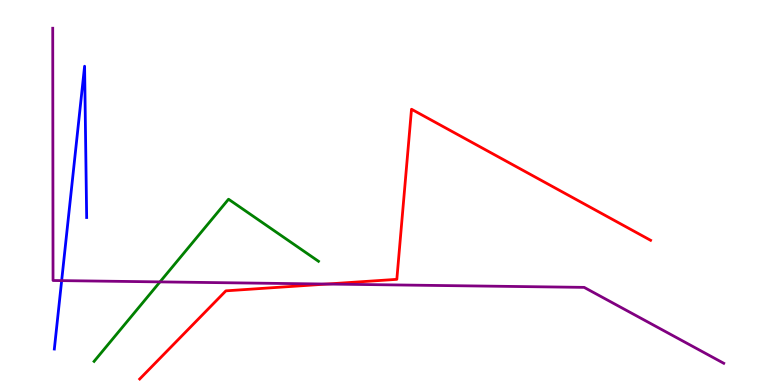[{'lines': ['blue', 'red'], 'intersections': []}, {'lines': ['green', 'red'], 'intersections': []}, {'lines': ['purple', 'red'], 'intersections': [{'x': 4.22, 'y': 2.62}]}, {'lines': ['blue', 'green'], 'intersections': []}, {'lines': ['blue', 'purple'], 'intersections': [{'x': 0.796, 'y': 2.71}]}, {'lines': ['green', 'purple'], 'intersections': [{'x': 2.06, 'y': 2.68}]}]